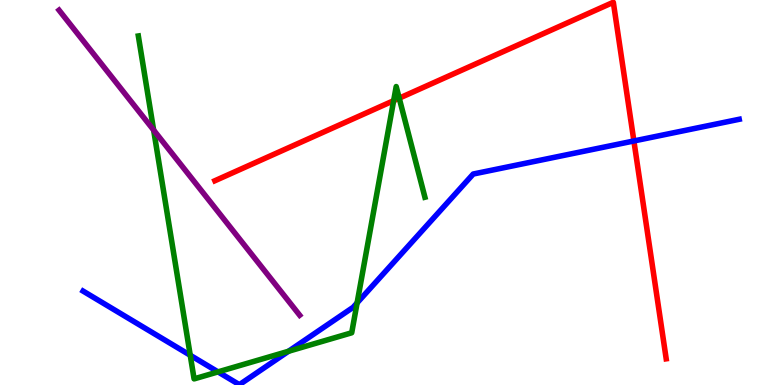[{'lines': ['blue', 'red'], 'intersections': [{'x': 8.18, 'y': 6.34}]}, {'lines': ['green', 'red'], 'intersections': [{'x': 5.08, 'y': 7.39}, {'x': 5.15, 'y': 7.45}]}, {'lines': ['purple', 'red'], 'intersections': []}, {'lines': ['blue', 'green'], 'intersections': [{'x': 2.45, 'y': 0.772}, {'x': 2.81, 'y': 0.341}, {'x': 3.72, 'y': 0.876}, {'x': 4.61, 'y': 2.13}]}, {'lines': ['blue', 'purple'], 'intersections': []}, {'lines': ['green', 'purple'], 'intersections': [{'x': 1.98, 'y': 6.62}]}]